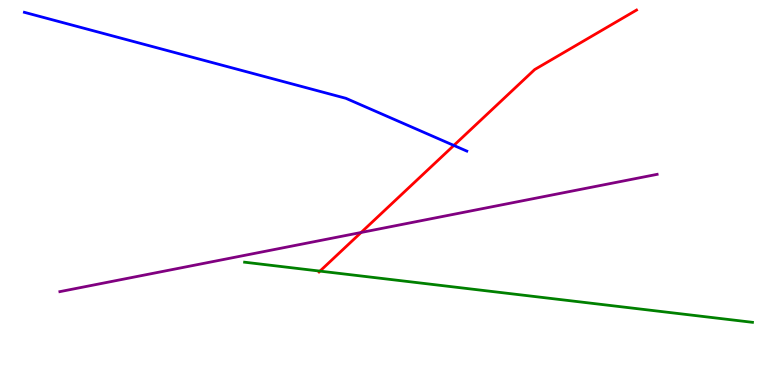[{'lines': ['blue', 'red'], 'intersections': [{'x': 5.86, 'y': 6.22}]}, {'lines': ['green', 'red'], 'intersections': [{'x': 4.13, 'y': 2.96}]}, {'lines': ['purple', 'red'], 'intersections': [{'x': 4.66, 'y': 3.96}]}, {'lines': ['blue', 'green'], 'intersections': []}, {'lines': ['blue', 'purple'], 'intersections': []}, {'lines': ['green', 'purple'], 'intersections': []}]